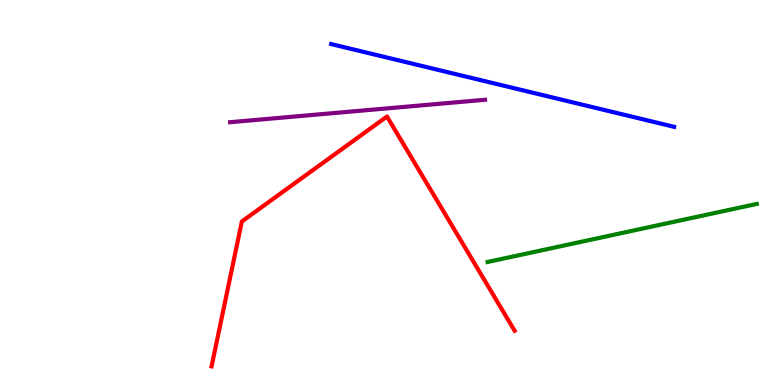[{'lines': ['blue', 'red'], 'intersections': []}, {'lines': ['green', 'red'], 'intersections': []}, {'lines': ['purple', 'red'], 'intersections': []}, {'lines': ['blue', 'green'], 'intersections': []}, {'lines': ['blue', 'purple'], 'intersections': []}, {'lines': ['green', 'purple'], 'intersections': []}]